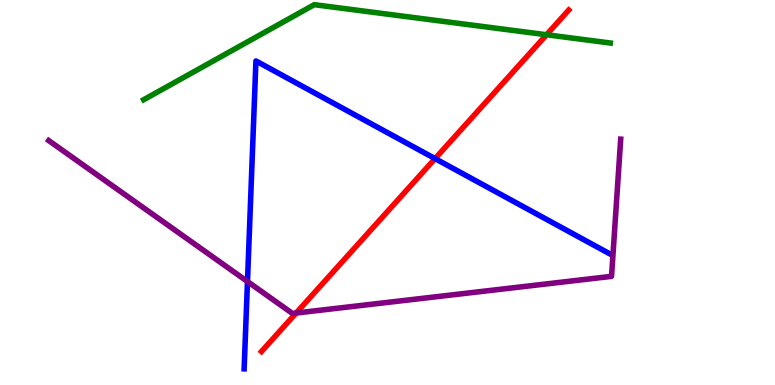[{'lines': ['blue', 'red'], 'intersections': [{'x': 5.61, 'y': 5.88}]}, {'lines': ['green', 'red'], 'intersections': [{'x': 7.05, 'y': 9.1}]}, {'lines': ['purple', 'red'], 'intersections': [{'x': 3.82, 'y': 1.87}]}, {'lines': ['blue', 'green'], 'intersections': []}, {'lines': ['blue', 'purple'], 'intersections': [{'x': 3.19, 'y': 2.69}]}, {'lines': ['green', 'purple'], 'intersections': []}]